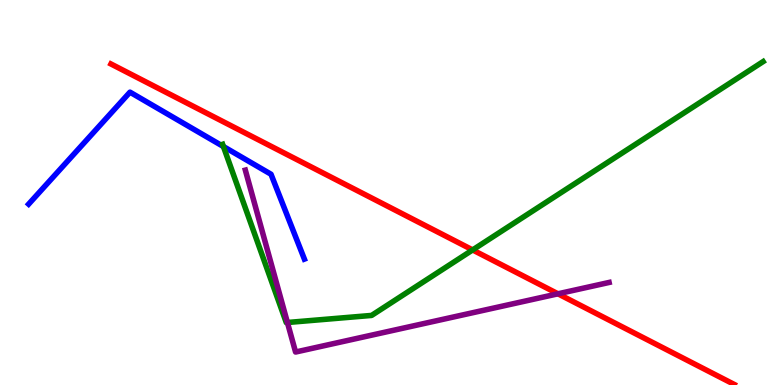[{'lines': ['blue', 'red'], 'intersections': []}, {'lines': ['green', 'red'], 'intersections': [{'x': 6.1, 'y': 3.51}]}, {'lines': ['purple', 'red'], 'intersections': [{'x': 7.2, 'y': 2.37}]}, {'lines': ['blue', 'green'], 'intersections': [{'x': 2.88, 'y': 6.19}]}, {'lines': ['blue', 'purple'], 'intersections': []}, {'lines': ['green', 'purple'], 'intersections': [{'x': 3.71, 'y': 1.62}]}]